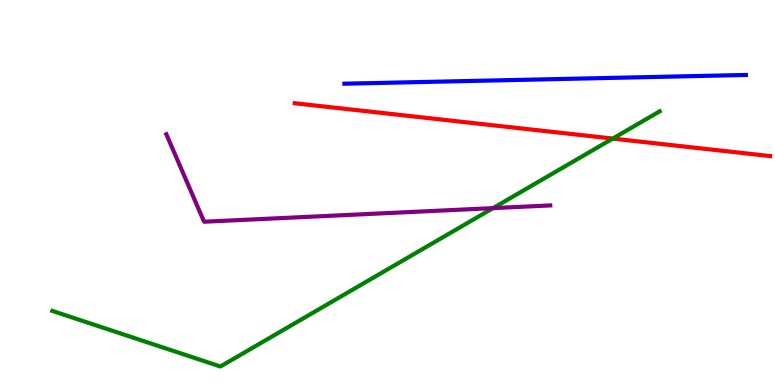[{'lines': ['blue', 'red'], 'intersections': []}, {'lines': ['green', 'red'], 'intersections': [{'x': 7.91, 'y': 6.4}]}, {'lines': ['purple', 'red'], 'intersections': []}, {'lines': ['blue', 'green'], 'intersections': []}, {'lines': ['blue', 'purple'], 'intersections': []}, {'lines': ['green', 'purple'], 'intersections': [{'x': 6.36, 'y': 4.59}]}]